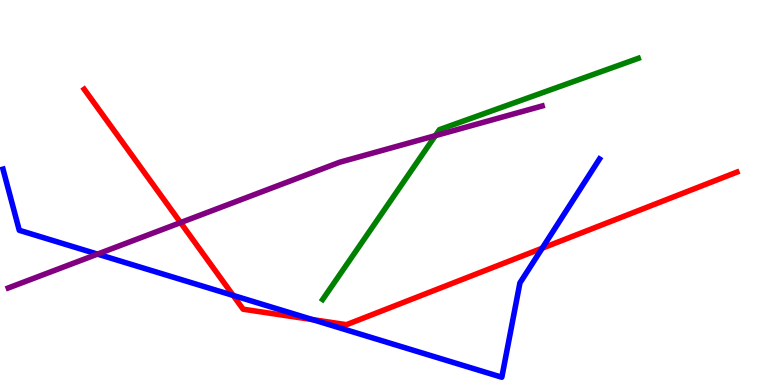[{'lines': ['blue', 'red'], 'intersections': [{'x': 3.01, 'y': 2.33}, {'x': 4.03, 'y': 1.7}, {'x': 7.0, 'y': 3.55}]}, {'lines': ['green', 'red'], 'intersections': []}, {'lines': ['purple', 'red'], 'intersections': [{'x': 2.33, 'y': 4.22}]}, {'lines': ['blue', 'green'], 'intersections': []}, {'lines': ['blue', 'purple'], 'intersections': [{'x': 1.26, 'y': 3.4}]}, {'lines': ['green', 'purple'], 'intersections': [{'x': 5.62, 'y': 6.48}]}]